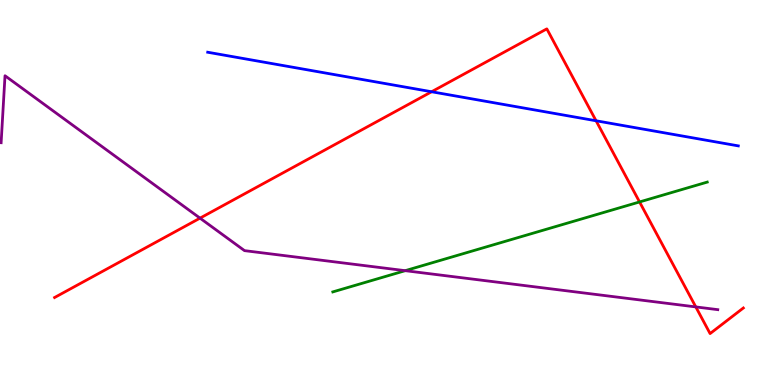[{'lines': ['blue', 'red'], 'intersections': [{'x': 5.57, 'y': 7.62}, {'x': 7.69, 'y': 6.86}]}, {'lines': ['green', 'red'], 'intersections': [{'x': 8.25, 'y': 4.75}]}, {'lines': ['purple', 'red'], 'intersections': [{'x': 2.58, 'y': 4.33}, {'x': 8.98, 'y': 2.03}]}, {'lines': ['blue', 'green'], 'intersections': []}, {'lines': ['blue', 'purple'], 'intersections': []}, {'lines': ['green', 'purple'], 'intersections': [{'x': 5.23, 'y': 2.97}]}]